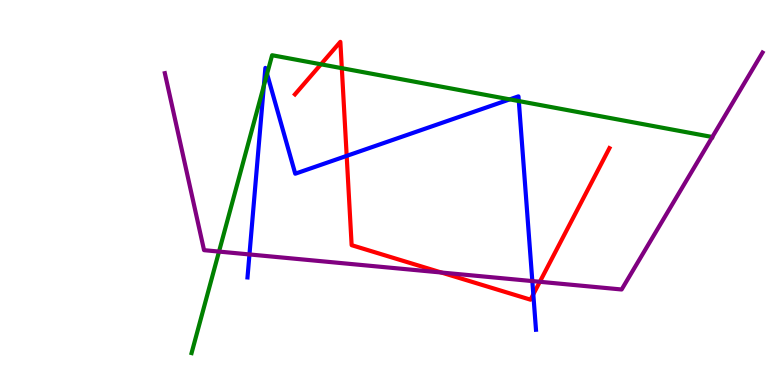[{'lines': ['blue', 'red'], 'intersections': [{'x': 4.47, 'y': 5.95}, {'x': 6.88, 'y': 2.36}]}, {'lines': ['green', 'red'], 'intersections': [{'x': 4.14, 'y': 8.33}, {'x': 4.41, 'y': 8.23}]}, {'lines': ['purple', 'red'], 'intersections': [{'x': 5.7, 'y': 2.92}, {'x': 6.97, 'y': 2.68}]}, {'lines': ['blue', 'green'], 'intersections': [{'x': 3.4, 'y': 7.77}, {'x': 3.45, 'y': 8.08}, {'x': 6.58, 'y': 7.42}, {'x': 6.69, 'y': 7.37}]}, {'lines': ['blue', 'purple'], 'intersections': [{'x': 3.22, 'y': 3.39}, {'x': 6.87, 'y': 2.7}]}, {'lines': ['green', 'purple'], 'intersections': [{'x': 2.83, 'y': 3.47}]}]